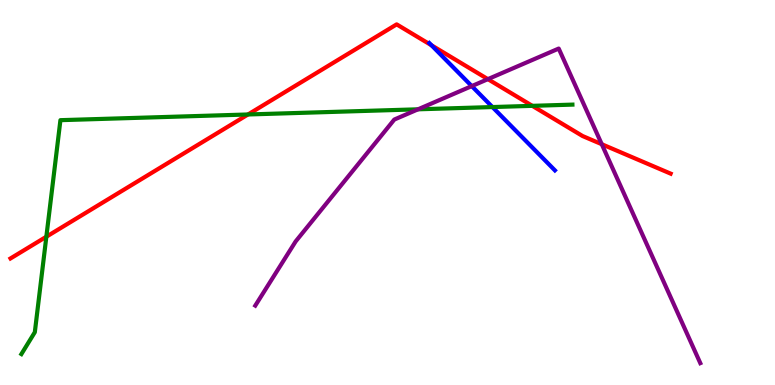[{'lines': ['blue', 'red'], 'intersections': [{'x': 5.57, 'y': 8.82}]}, {'lines': ['green', 'red'], 'intersections': [{'x': 0.598, 'y': 3.85}, {'x': 3.2, 'y': 7.03}, {'x': 6.87, 'y': 7.25}]}, {'lines': ['purple', 'red'], 'intersections': [{'x': 6.3, 'y': 7.94}, {'x': 7.76, 'y': 6.25}]}, {'lines': ['blue', 'green'], 'intersections': [{'x': 6.35, 'y': 7.22}]}, {'lines': ['blue', 'purple'], 'intersections': [{'x': 6.09, 'y': 7.76}]}, {'lines': ['green', 'purple'], 'intersections': [{'x': 5.39, 'y': 7.16}]}]